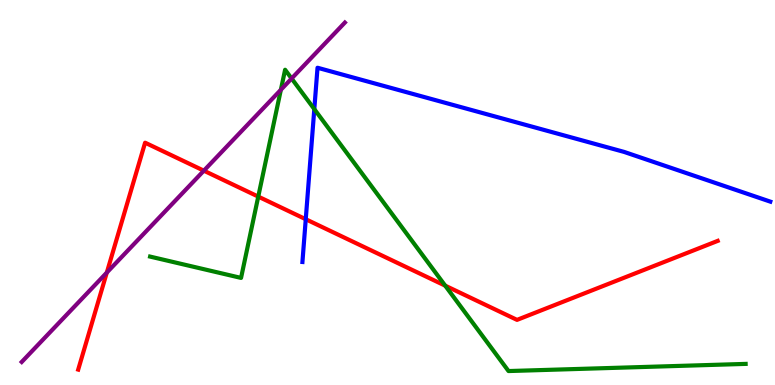[{'lines': ['blue', 'red'], 'intersections': [{'x': 3.95, 'y': 4.31}]}, {'lines': ['green', 'red'], 'intersections': [{'x': 3.33, 'y': 4.89}, {'x': 5.74, 'y': 2.58}]}, {'lines': ['purple', 'red'], 'intersections': [{'x': 1.38, 'y': 2.92}, {'x': 2.63, 'y': 5.57}]}, {'lines': ['blue', 'green'], 'intersections': [{'x': 4.06, 'y': 7.17}]}, {'lines': ['blue', 'purple'], 'intersections': []}, {'lines': ['green', 'purple'], 'intersections': [{'x': 3.62, 'y': 7.67}, {'x': 3.76, 'y': 7.96}]}]